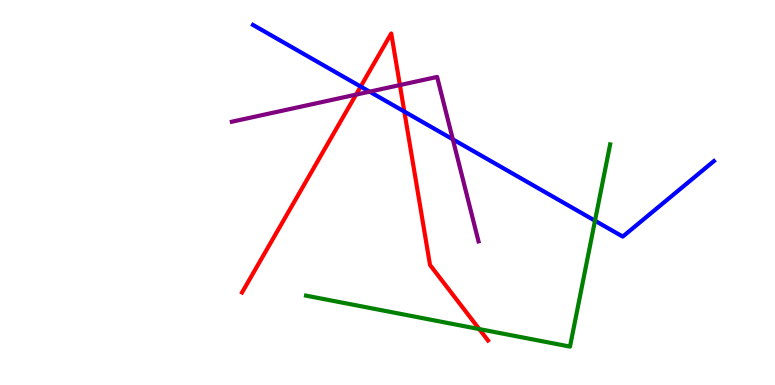[{'lines': ['blue', 'red'], 'intersections': [{'x': 4.65, 'y': 7.75}, {'x': 5.22, 'y': 7.1}]}, {'lines': ['green', 'red'], 'intersections': [{'x': 6.18, 'y': 1.45}]}, {'lines': ['purple', 'red'], 'intersections': [{'x': 4.59, 'y': 7.54}, {'x': 5.16, 'y': 7.79}]}, {'lines': ['blue', 'green'], 'intersections': [{'x': 7.68, 'y': 4.27}]}, {'lines': ['blue', 'purple'], 'intersections': [{'x': 4.77, 'y': 7.62}, {'x': 5.84, 'y': 6.38}]}, {'lines': ['green', 'purple'], 'intersections': []}]